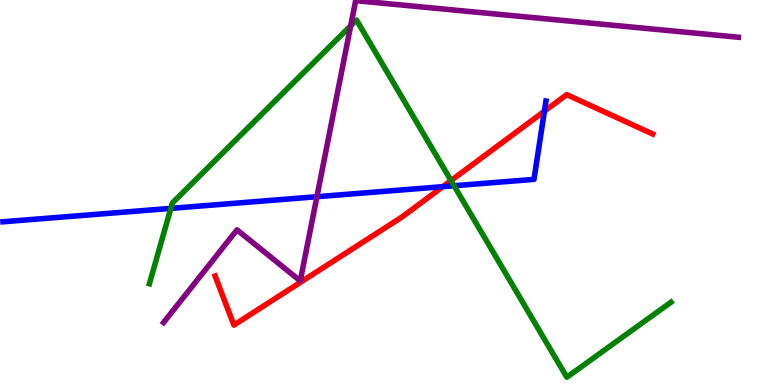[{'lines': ['blue', 'red'], 'intersections': [{'x': 5.71, 'y': 5.15}, {'x': 7.02, 'y': 7.11}]}, {'lines': ['green', 'red'], 'intersections': [{'x': 5.82, 'y': 5.31}]}, {'lines': ['purple', 'red'], 'intersections': []}, {'lines': ['blue', 'green'], 'intersections': [{'x': 2.2, 'y': 4.59}, {'x': 5.86, 'y': 5.18}]}, {'lines': ['blue', 'purple'], 'intersections': [{'x': 4.09, 'y': 4.89}]}, {'lines': ['green', 'purple'], 'intersections': [{'x': 4.53, 'y': 9.33}]}]